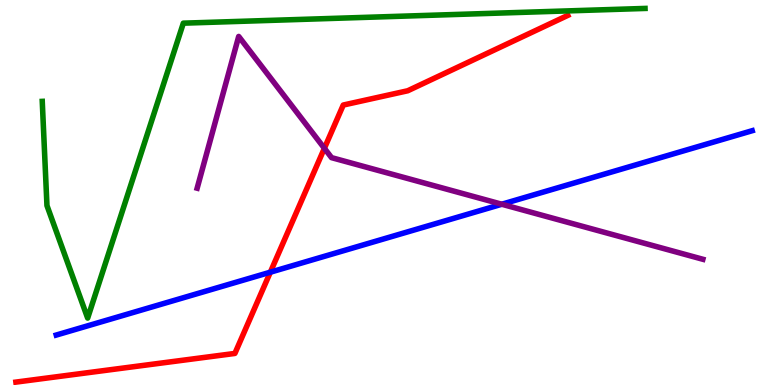[{'lines': ['blue', 'red'], 'intersections': [{'x': 3.49, 'y': 2.93}]}, {'lines': ['green', 'red'], 'intersections': []}, {'lines': ['purple', 'red'], 'intersections': [{'x': 4.19, 'y': 6.15}]}, {'lines': ['blue', 'green'], 'intersections': []}, {'lines': ['blue', 'purple'], 'intersections': [{'x': 6.47, 'y': 4.7}]}, {'lines': ['green', 'purple'], 'intersections': []}]